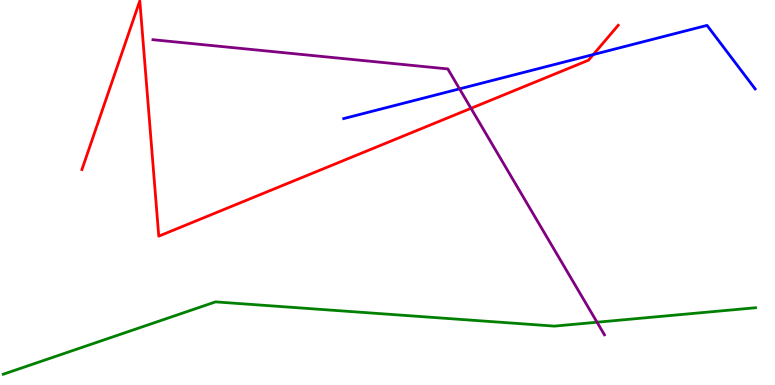[{'lines': ['blue', 'red'], 'intersections': [{'x': 7.66, 'y': 8.58}]}, {'lines': ['green', 'red'], 'intersections': []}, {'lines': ['purple', 'red'], 'intersections': [{'x': 6.08, 'y': 7.19}]}, {'lines': ['blue', 'green'], 'intersections': []}, {'lines': ['blue', 'purple'], 'intersections': [{'x': 5.93, 'y': 7.69}]}, {'lines': ['green', 'purple'], 'intersections': [{'x': 7.7, 'y': 1.63}]}]